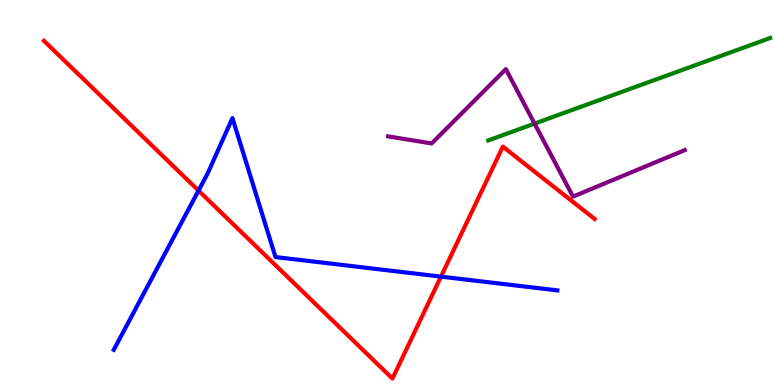[{'lines': ['blue', 'red'], 'intersections': [{'x': 2.56, 'y': 5.05}, {'x': 5.69, 'y': 2.81}]}, {'lines': ['green', 'red'], 'intersections': []}, {'lines': ['purple', 'red'], 'intersections': []}, {'lines': ['blue', 'green'], 'intersections': []}, {'lines': ['blue', 'purple'], 'intersections': []}, {'lines': ['green', 'purple'], 'intersections': [{'x': 6.9, 'y': 6.79}]}]